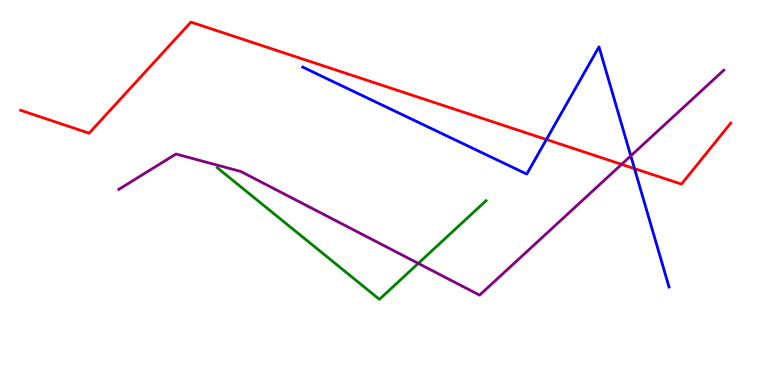[{'lines': ['blue', 'red'], 'intersections': [{'x': 7.05, 'y': 6.38}, {'x': 8.19, 'y': 5.62}]}, {'lines': ['green', 'red'], 'intersections': []}, {'lines': ['purple', 'red'], 'intersections': [{'x': 8.02, 'y': 5.73}]}, {'lines': ['blue', 'green'], 'intersections': []}, {'lines': ['blue', 'purple'], 'intersections': [{'x': 8.14, 'y': 5.95}]}, {'lines': ['green', 'purple'], 'intersections': [{'x': 5.4, 'y': 3.16}]}]